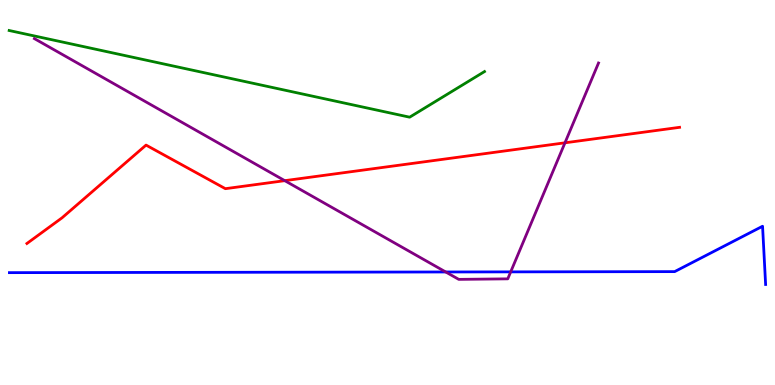[{'lines': ['blue', 'red'], 'intersections': []}, {'lines': ['green', 'red'], 'intersections': []}, {'lines': ['purple', 'red'], 'intersections': [{'x': 3.67, 'y': 5.31}, {'x': 7.29, 'y': 6.29}]}, {'lines': ['blue', 'green'], 'intersections': []}, {'lines': ['blue', 'purple'], 'intersections': [{'x': 5.75, 'y': 2.94}, {'x': 6.59, 'y': 2.94}]}, {'lines': ['green', 'purple'], 'intersections': []}]